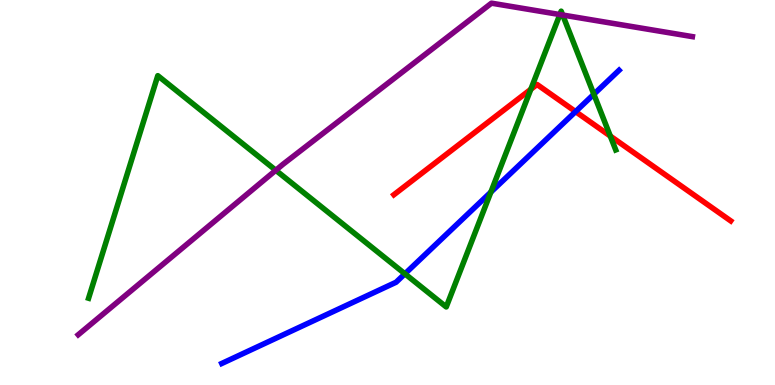[{'lines': ['blue', 'red'], 'intersections': [{'x': 7.43, 'y': 7.1}]}, {'lines': ['green', 'red'], 'intersections': [{'x': 6.85, 'y': 7.68}, {'x': 7.87, 'y': 6.47}]}, {'lines': ['purple', 'red'], 'intersections': []}, {'lines': ['blue', 'green'], 'intersections': [{'x': 5.22, 'y': 2.89}, {'x': 6.33, 'y': 5.01}, {'x': 7.66, 'y': 7.55}]}, {'lines': ['blue', 'purple'], 'intersections': []}, {'lines': ['green', 'purple'], 'intersections': [{'x': 3.56, 'y': 5.58}, {'x': 7.22, 'y': 9.62}, {'x': 7.26, 'y': 9.61}]}]